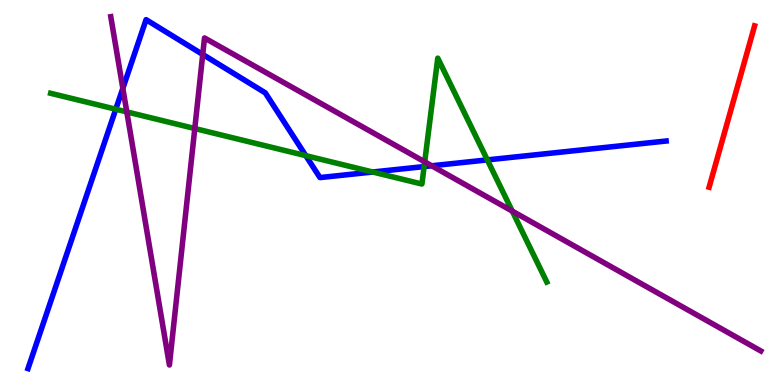[{'lines': ['blue', 'red'], 'intersections': []}, {'lines': ['green', 'red'], 'intersections': []}, {'lines': ['purple', 'red'], 'intersections': []}, {'lines': ['blue', 'green'], 'intersections': [{'x': 1.49, 'y': 7.16}, {'x': 3.95, 'y': 5.96}, {'x': 4.81, 'y': 5.53}, {'x': 5.47, 'y': 5.67}, {'x': 6.29, 'y': 5.85}]}, {'lines': ['blue', 'purple'], 'intersections': [{'x': 1.59, 'y': 7.71}, {'x': 2.62, 'y': 8.59}, {'x': 5.57, 'y': 5.69}]}, {'lines': ['green', 'purple'], 'intersections': [{'x': 1.64, 'y': 7.09}, {'x': 2.51, 'y': 6.66}, {'x': 5.48, 'y': 5.8}, {'x': 6.61, 'y': 4.52}]}]